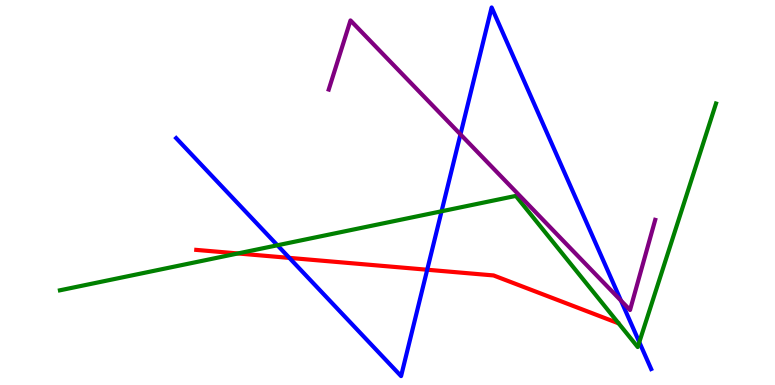[{'lines': ['blue', 'red'], 'intersections': [{'x': 3.73, 'y': 3.3}, {'x': 5.51, 'y': 2.99}]}, {'lines': ['green', 'red'], 'intersections': [{'x': 3.07, 'y': 3.42}]}, {'lines': ['purple', 'red'], 'intersections': []}, {'lines': ['blue', 'green'], 'intersections': [{'x': 3.58, 'y': 3.63}, {'x': 5.7, 'y': 4.51}, {'x': 8.25, 'y': 1.11}]}, {'lines': ['blue', 'purple'], 'intersections': [{'x': 5.94, 'y': 6.51}, {'x': 8.01, 'y': 2.19}]}, {'lines': ['green', 'purple'], 'intersections': []}]